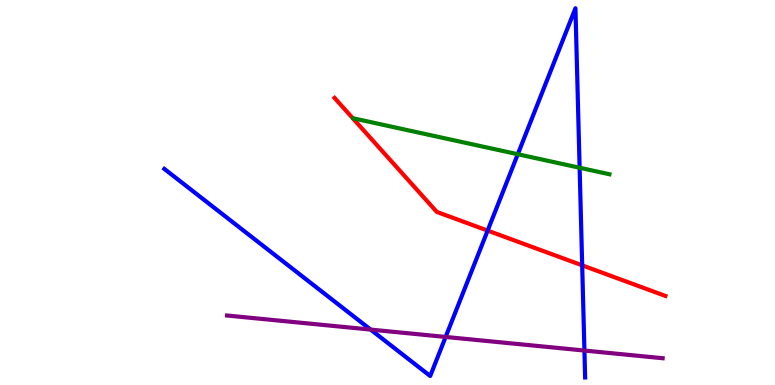[{'lines': ['blue', 'red'], 'intersections': [{'x': 6.29, 'y': 4.01}, {'x': 7.51, 'y': 3.11}]}, {'lines': ['green', 'red'], 'intersections': []}, {'lines': ['purple', 'red'], 'intersections': []}, {'lines': ['blue', 'green'], 'intersections': [{'x': 6.68, 'y': 5.99}, {'x': 7.48, 'y': 5.64}]}, {'lines': ['blue', 'purple'], 'intersections': [{'x': 4.78, 'y': 1.44}, {'x': 5.75, 'y': 1.25}, {'x': 7.54, 'y': 0.895}]}, {'lines': ['green', 'purple'], 'intersections': []}]